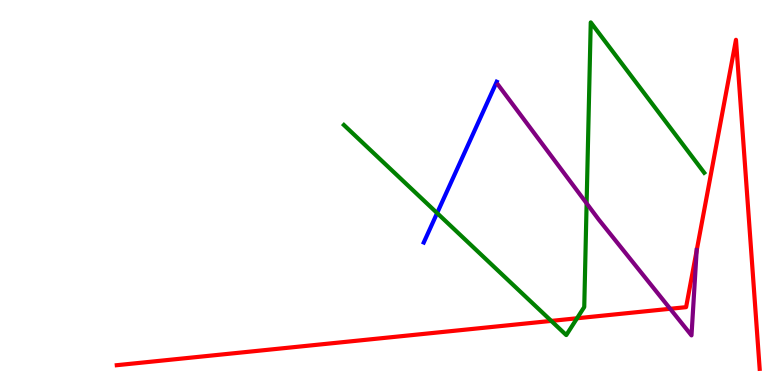[{'lines': ['blue', 'red'], 'intersections': []}, {'lines': ['green', 'red'], 'intersections': [{'x': 7.11, 'y': 1.66}, {'x': 7.45, 'y': 1.73}]}, {'lines': ['purple', 'red'], 'intersections': [{'x': 8.65, 'y': 1.98}, {'x': 8.99, 'y': 3.49}]}, {'lines': ['blue', 'green'], 'intersections': [{'x': 5.64, 'y': 4.47}]}, {'lines': ['blue', 'purple'], 'intersections': []}, {'lines': ['green', 'purple'], 'intersections': [{'x': 7.57, 'y': 4.72}]}]